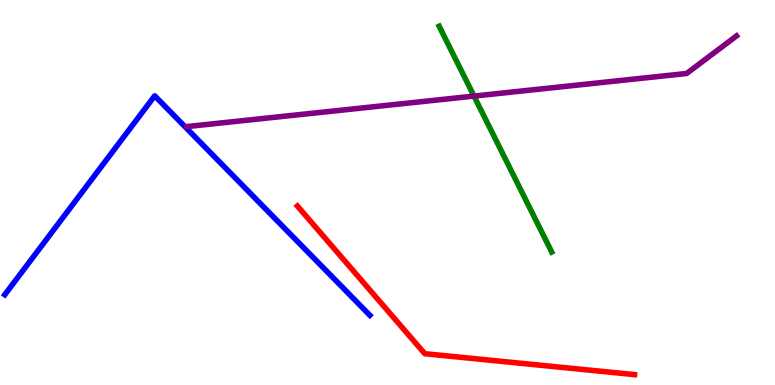[{'lines': ['blue', 'red'], 'intersections': []}, {'lines': ['green', 'red'], 'intersections': []}, {'lines': ['purple', 'red'], 'intersections': []}, {'lines': ['blue', 'green'], 'intersections': []}, {'lines': ['blue', 'purple'], 'intersections': []}, {'lines': ['green', 'purple'], 'intersections': [{'x': 6.12, 'y': 7.5}]}]